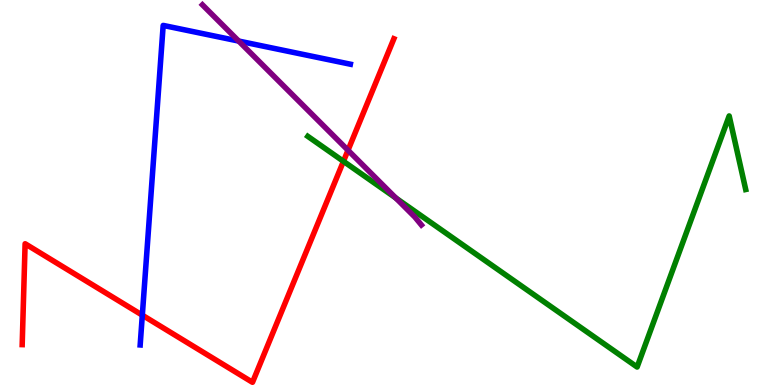[{'lines': ['blue', 'red'], 'intersections': [{'x': 1.84, 'y': 1.81}]}, {'lines': ['green', 'red'], 'intersections': [{'x': 4.43, 'y': 5.81}]}, {'lines': ['purple', 'red'], 'intersections': [{'x': 4.49, 'y': 6.1}]}, {'lines': ['blue', 'green'], 'intersections': []}, {'lines': ['blue', 'purple'], 'intersections': [{'x': 3.08, 'y': 8.93}]}, {'lines': ['green', 'purple'], 'intersections': [{'x': 5.11, 'y': 4.86}]}]